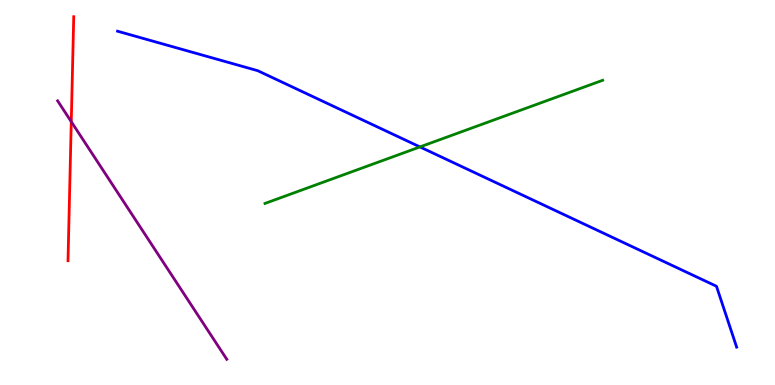[{'lines': ['blue', 'red'], 'intersections': []}, {'lines': ['green', 'red'], 'intersections': []}, {'lines': ['purple', 'red'], 'intersections': [{'x': 0.92, 'y': 6.84}]}, {'lines': ['blue', 'green'], 'intersections': [{'x': 5.42, 'y': 6.18}]}, {'lines': ['blue', 'purple'], 'intersections': []}, {'lines': ['green', 'purple'], 'intersections': []}]